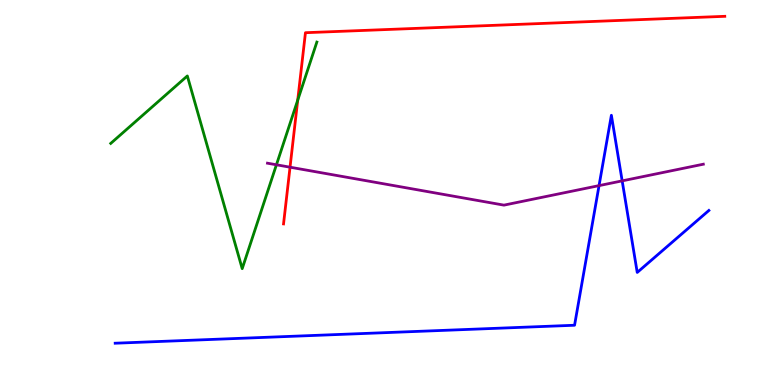[{'lines': ['blue', 'red'], 'intersections': []}, {'lines': ['green', 'red'], 'intersections': [{'x': 3.84, 'y': 7.4}]}, {'lines': ['purple', 'red'], 'intersections': [{'x': 3.74, 'y': 5.66}]}, {'lines': ['blue', 'green'], 'intersections': []}, {'lines': ['blue', 'purple'], 'intersections': [{'x': 7.73, 'y': 5.18}, {'x': 8.03, 'y': 5.3}]}, {'lines': ['green', 'purple'], 'intersections': [{'x': 3.57, 'y': 5.72}]}]